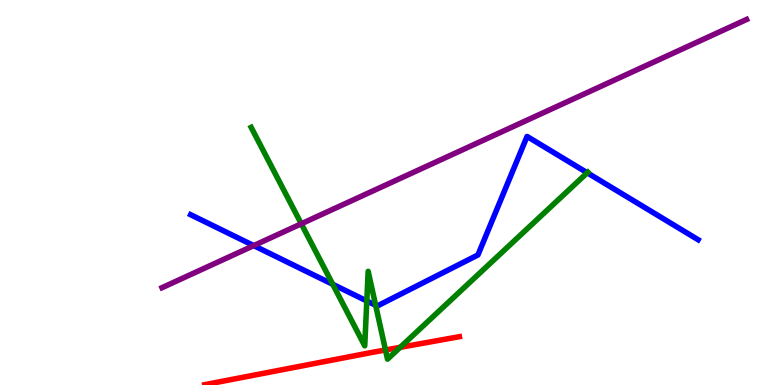[{'lines': ['blue', 'red'], 'intersections': []}, {'lines': ['green', 'red'], 'intersections': [{'x': 4.97, 'y': 0.91}, {'x': 5.16, 'y': 0.978}]}, {'lines': ['purple', 'red'], 'intersections': []}, {'lines': ['blue', 'green'], 'intersections': [{'x': 4.29, 'y': 2.62}, {'x': 4.73, 'y': 2.18}, {'x': 4.85, 'y': 2.07}, {'x': 7.58, 'y': 5.51}]}, {'lines': ['blue', 'purple'], 'intersections': [{'x': 3.27, 'y': 3.62}]}, {'lines': ['green', 'purple'], 'intersections': [{'x': 3.89, 'y': 4.19}]}]